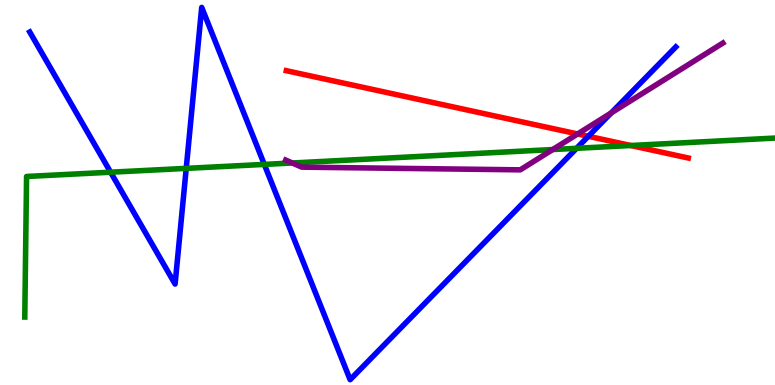[{'lines': ['blue', 'red'], 'intersections': [{'x': 7.59, 'y': 6.46}]}, {'lines': ['green', 'red'], 'intersections': [{'x': 8.14, 'y': 6.22}]}, {'lines': ['purple', 'red'], 'intersections': [{'x': 7.45, 'y': 6.52}]}, {'lines': ['blue', 'green'], 'intersections': [{'x': 1.43, 'y': 5.53}, {'x': 2.4, 'y': 5.63}, {'x': 3.41, 'y': 5.73}, {'x': 7.44, 'y': 6.15}]}, {'lines': ['blue', 'purple'], 'intersections': [{'x': 7.89, 'y': 7.07}]}, {'lines': ['green', 'purple'], 'intersections': [{'x': 3.77, 'y': 5.77}, {'x': 7.13, 'y': 6.12}]}]